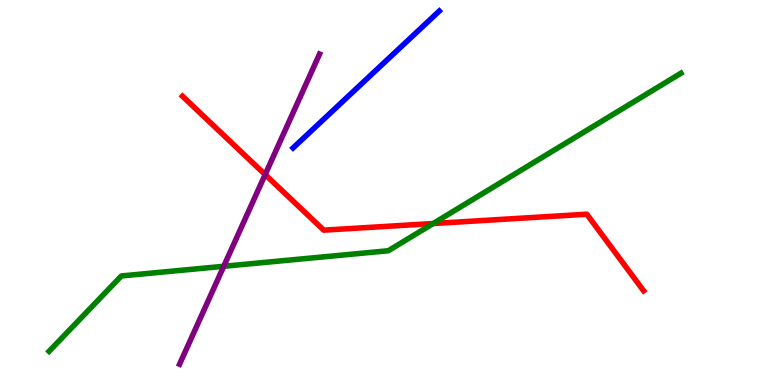[{'lines': ['blue', 'red'], 'intersections': []}, {'lines': ['green', 'red'], 'intersections': [{'x': 5.59, 'y': 4.19}]}, {'lines': ['purple', 'red'], 'intersections': [{'x': 3.42, 'y': 5.47}]}, {'lines': ['blue', 'green'], 'intersections': []}, {'lines': ['blue', 'purple'], 'intersections': []}, {'lines': ['green', 'purple'], 'intersections': [{'x': 2.89, 'y': 3.08}]}]